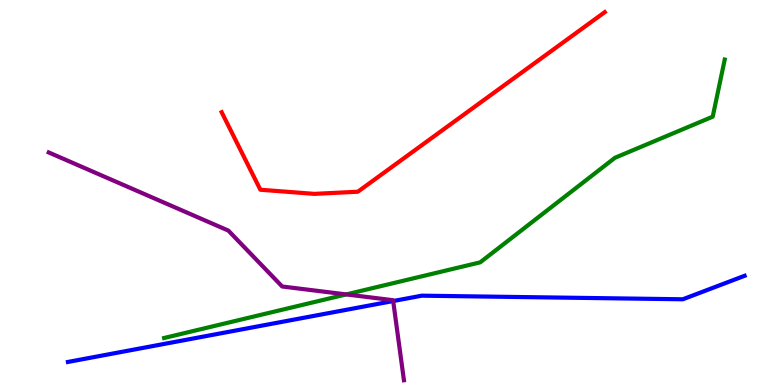[{'lines': ['blue', 'red'], 'intersections': []}, {'lines': ['green', 'red'], 'intersections': []}, {'lines': ['purple', 'red'], 'intersections': []}, {'lines': ['blue', 'green'], 'intersections': []}, {'lines': ['blue', 'purple'], 'intersections': [{'x': 5.07, 'y': 2.18}]}, {'lines': ['green', 'purple'], 'intersections': [{'x': 4.47, 'y': 2.35}]}]